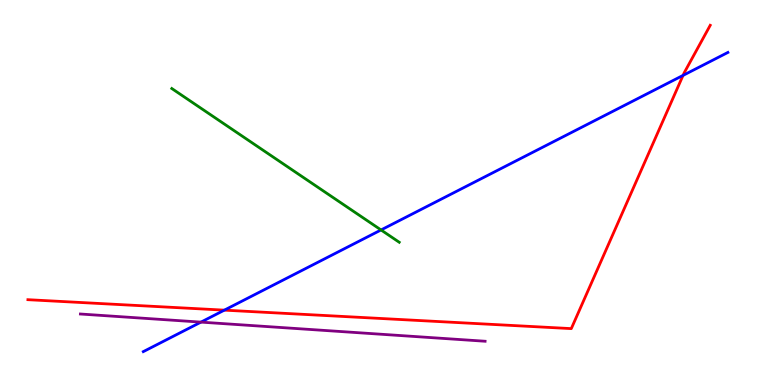[{'lines': ['blue', 'red'], 'intersections': [{'x': 2.89, 'y': 1.94}, {'x': 8.81, 'y': 8.04}]}, {'lines': ['green', 'red'], 'intersections': []}, {'lines': ['purple', 'red'], 'intersections': []}, {'lines': ['blue', 'green'], 'intersections': [{'x': 4.92, 'y': 4.03}]}, {'lines': ['blue', 'purple'], 'intersections': [{'x': 2.59, 'y': 1.63}]}, {'lines': ['green', 'purple'], 'intersections': []}]